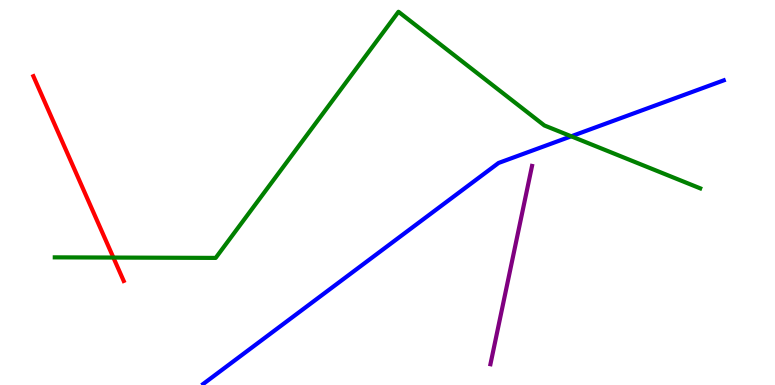[{'lines': ['blue', 'red'], 'intersections': []}, {'lines': ['green', 'red'], 'intersections': [{'x': 1.46, 'y': 3.31}]}, {'lines': ['purple', 'red'], 'intersections': []}, {'lines': ['blue', 'green'], 'intersections': [{'x': 7.37, 'y': 6.46}]}, {'lines': ['blue', 'purple'], 'intersections': []}, {'lines': ['green', 'purple'], 'intersections': []}]